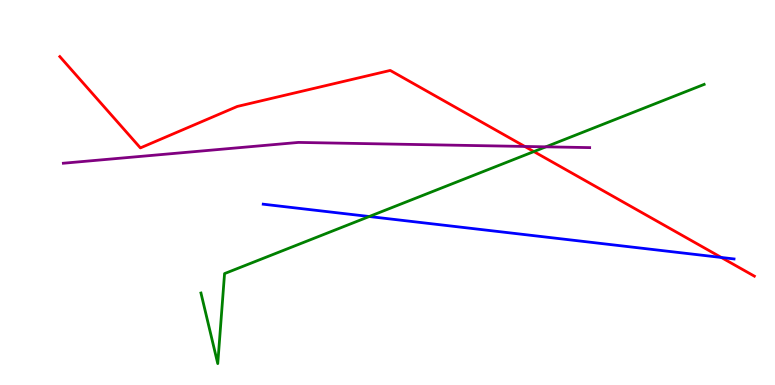[{'lines': ['blue', 'red'], 'intersections': [{'x': 9.31, 'y': 3.31}]}, {'lines': ['green', 'red'], 'intersections': [{'x': 6.89, 'y': 6.06}]}, {'lines': ['purple', 'red'], 'intersections': [{'x': 6.77, 'y': 6.2}]}, {'lines': ['blue', 'green'], 'intersections': [{'x': 4.76, 'y': 4.38}]}, {'lines': ['blue', 'purple'], 'intersections': []}, {'lines': ['green', 'purple'], 'intersections': [{'x': 7.04, 'y': 6.19}]}]